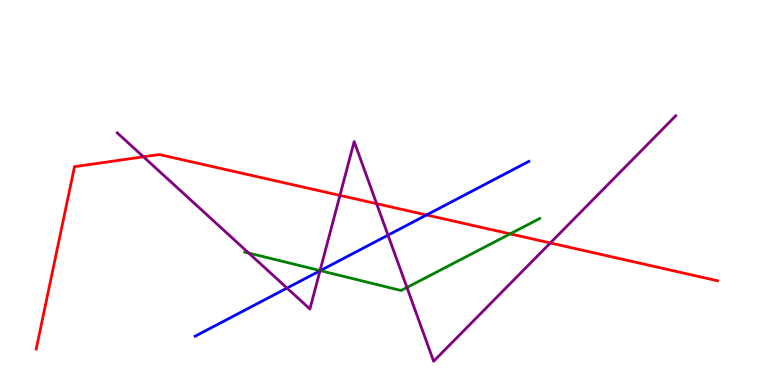[{'lines': ['blue', 'red'], 'intersections': [{'x': 5.5, 'y': 4.42}]}, {'lines': ['green', 'red'], 'intersections': [{'x': 6.58, 'y': 3.93}]}, {'lines': ['purple', 'red'], 'intersections': [{'x': 1.85, 'y': 5.93}, {'x': 4.39, 'y': 4.92}, {'x': 4.86, 'y': 4.71}, {'x': 7.1, 'y': 3.69}]}, {'lines': ['blue', 'green'], 'intersections': [{'x': 4.13, 'y': 2.97}]}, {'lines': ['blue', 'purple'], 'intersections': [{'x': 3.7, 'y': 2.52}, {'x': 4.13, 'y': 2.97}, {'x': 5.01, 'y': 3.89}]}, {'lines': ['green', 'purple'], 'intersections': [{'x': 3.21, 'y': 3.43}, {'x': 4.13, 'y': 2.97}, {'x': 5.25, 'y': 2.53}]}]